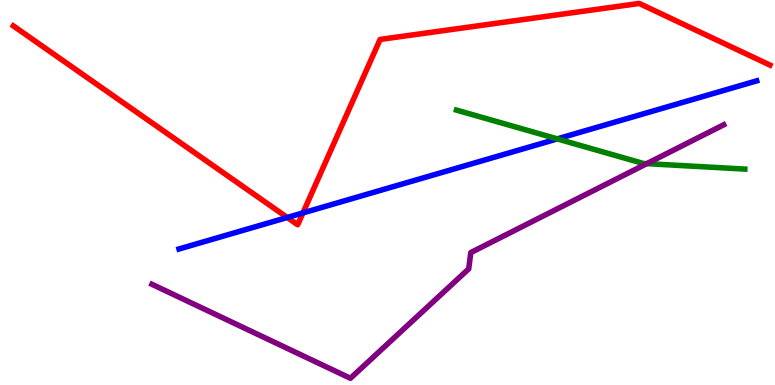[{'lines': ['blue', 'red'], 'intersections': [{'x': 3.71, 'y': 4.35}, {'x': 3.91, 'y': 4.47}]}, {'lines': ['green', 'red'], 'intersections': []}, {'lines': ['purple', 'red'], 'intersections': []}, {'lines': ['blue', 'green'], 'intersections': [{'x': 7.19, 'y': 6.39}]}, {'lines': ['blue', 'purple'], 'intersections': []}, {'lines': ['green', 'purple'], 'intersections': [{'x': 8.35, 'y': 5.75}]}]